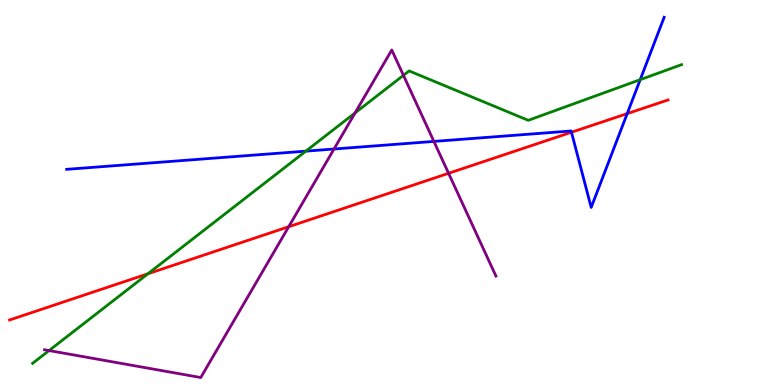[{'lines': ['blue', 'red'], 'intersections': [{'x': 7.37, 'y': 6.57}, {'x': 8.09, 'y': 7.05}]}, {'lines': ['green', 'red'], 'intersections': [{'x': 1.91, 'y': 2.89}]}, {'lines': ['purple', 'red'], 'intersections': [{'x': 3.73, 'y': 4.11}, {'x': 5.79, 'y': 5.5}]}, {'lines': ['blue', 'green'], 'intersections': [{'x': 3.95, 'y': 6.07}, {'x': 8.26, 'y': 7.93}]}, {'lines': ['blue', 'purple'], 'intersections': [{'x': 4.31, 'y': 6.13}, {'x': 5.6, 'y': 6.33}]}, {'lines': ['green', 'purple'], 'intersections': [{'x': 0.633, 'y': 0.895}, {'x': 4.58, 'y': 7.07}, {'x': 5.21, 'y': 8.04}]}]